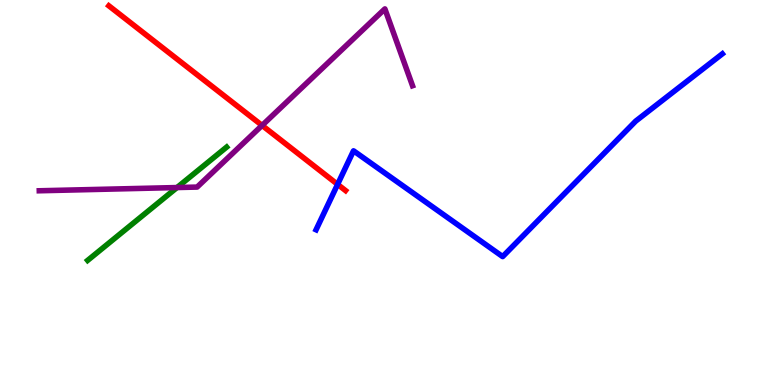[{'lines': ['blue', 'red'], 'intersections': [{'x': 4.36, 'y': 5.21}]}, {'lines': ['green', 'red'], 'intersections': []}, {'lines': ['purple', 'red'], 'intersections': [{'x': 3.38, 'y': 6.74}]}, {'lines': ['blue', 'green'], 'intersections': []}, {'lines': ['blue', 'purple'], 'intersections': []}, {'lines': ['green', 'purple'], 'intersections': [{'x': 2.28, 'y': 5.13}]}]